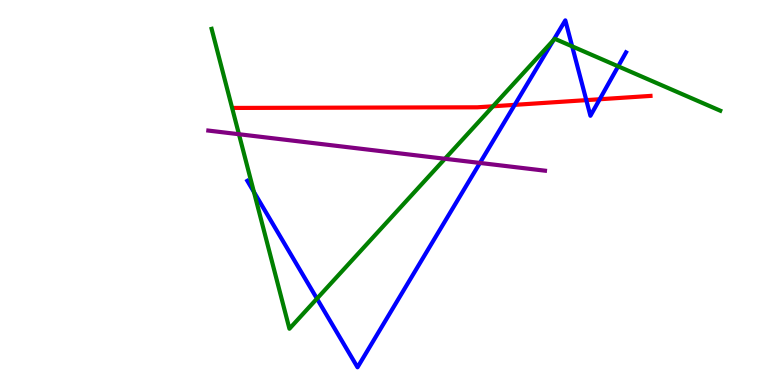[{'lines': ['blue', 'red'], 'intersections': [{'x': 6.64, 'y': 7.28}, {'x': 7.57, 'y': 7.4}, {'x': 7.74, 'y': 7.42}]}, {'lines': ['green', 'red'], 'intersections': [{'x': 6.36, 'y': 7.24}]}, {'lines': ['purple', 'red'], 'intersections': []}, {'lines': ['blue', 'green'], 'intersections': [{'x': 3.28, 'y': 5.01}, {'x': 4.09, 'y': 2.24}, {'x': 7.14, 'y': 8.96}, {'x': 7.38, 'y': 8.8}, {'x': 7.98, 'y': 8.28}]}, {'lines': ['blue', 'purple'], 'intersections': [{'x': 6.19, 'y': 5.77}]}, {'lines': ['green', 'purple'], 'intersections': [{'x': 3.08, 'y': 6.51}, {'x': 5.74, 'y': 5.88}]}]